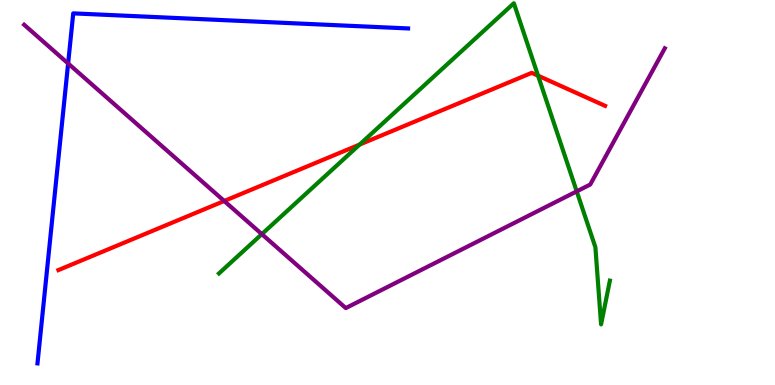[{'lines': ['blue', 'red'], 'intersections': []}, {'lines': ['green', 'red'], 'intersections': [{'x': 4.64, 'y': 6.24}, {'x': 6.94, 'y': 8.03}]}, {'lines': ['purple', 'red'], 'intersections': [{'x': 2.89, 'y': 4.78}]}, {'lines': ['blue', 'green'], 'intersections': []}, {'lines': ['blue', 'purple'], 'intersections': [{'x': 0.879, 'y': 8.35}]}, {'lines': ['green', 'purple'], 'intersections': [{'x': 3.38, 'y': 3.92}, {'x': 7.44, 'y': 5.03}]}]